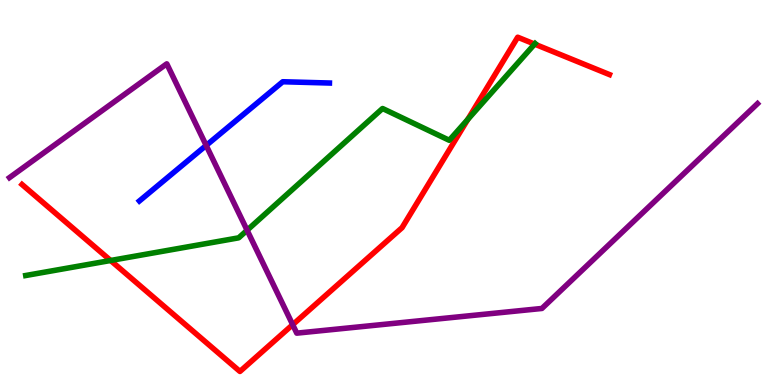[{'lines': ['blue', 'red'], 'intersections': []}, {'lines': ['green', 'red'], 'intersections': [{'x': 1.43, 'y': 3.23}, {'x': 6.04, 'y': 6.9}, {'x': 6.9, 'y': 8.85}]}, {'lines': ['purple', 'red'], 'intersections': [{'x': 3.78, 'y': 1.57}]}, {'lines': ['blue', 'green'], 'intersections': []}, {'lines': ['blue', 'purple'], 'intersections': [{'x': 2.66, 'y': 6.22}]}, {'lines': ['green', 'purple'], 'intersections': [{'x': 3.19, 'y': 4.02}]}]